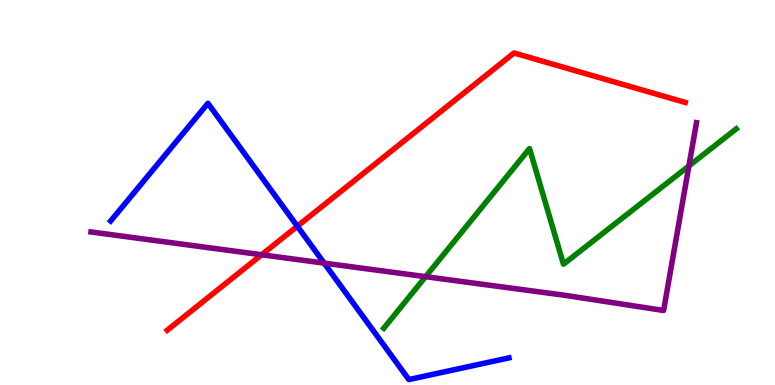[{'lines': ['blue', 'red'], 'intersections': [{'x': 3.84, 'y': 4.12}]}, {'lines': ['green', 'red'], 'intersections': []}, {'lines': ['purple', 'red'], 'intersections': [{'x': 3.38, 'y': 3.38}]}, {'lines': ['blue', 'green'], 'intersections': []}, {'lines': ['blue', 'purple'], 'intersections': [{'x': 4.18, 'y': 3.17}]}, {'lines': ['green', 'purple'], 'intersections': [{'x': 5.49, 'y': 2.81}, {'x': 8.89, 'y': 5.69}]}]